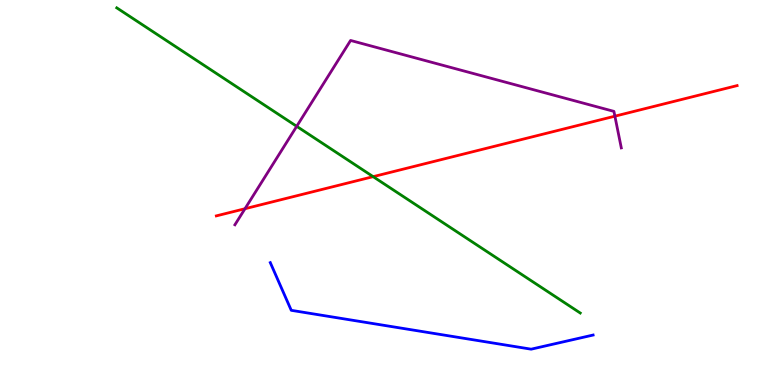[{'lines': ['blue', 'red'], 'intersections': []}, {'lines': ['green', 'red'], 'intersections': [{'x': 4.81, 'y': 5.41}]}, {'lines': ['purple', 'red'], 'intersections': [{'x': 3.16, 'y': 4.58}, {'x': 7.93, 'y': 6.98}]}, {'lines': ['blue', 'green'], 'intersections': []}, {'lines': ['blue', 'purple'], 'intersections': []}, {'lines': ['green', 'purple'], 'intersections': [{'x': 3.83, 'y': 6.72}]}]